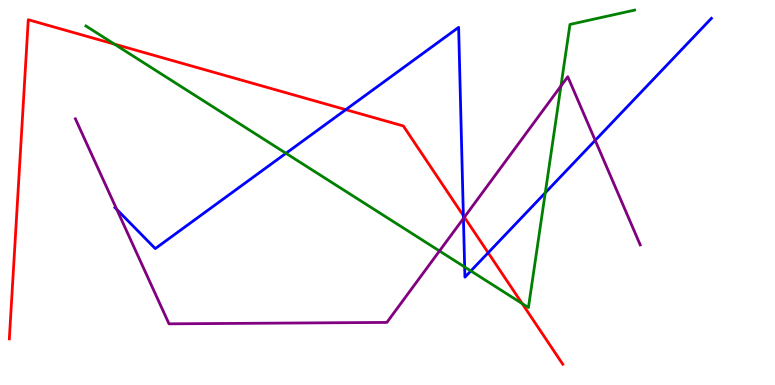[{'lines': ['blue', 'red'], 'intersections': [{'x': 4.46, 'y': 7.15}, {'x': 5.98, 'y': 4.4}, {'x': 6.3, 'y': 3.44}]}, {'lines': ['green', 'red'], 'intersections': [{'x': 1.48, 'y': 8.85}, {'x': 6.74, 'y': 2.11}]}, {'lines': ['purple', 'red'], 'intersections': [{'x': 5.99, 'y': 4.36}]}, {'lines': ['blue', 'green'], 'intersections': [{'x': 3.69, 'y': 6.02}, {'x': 6.0, 'y': 3.07}, {'x': 6.08, 'y': 2.96}, {'x': 7.04, 'y': 4.99}]}, {'lines': ['blue', 'purple'], 'intersections': [{'x': 1.51, 'y': 4.56}, {'x': 5.98, 'y': 4.33}, {'x': 7.68, 'y': 6.35}]}, {'lines': ['green', 'purple'], 'intersections': [{'x': 5.67, 'y': 3.48}, {'x': 7.24, 'y': 7.77}]}]